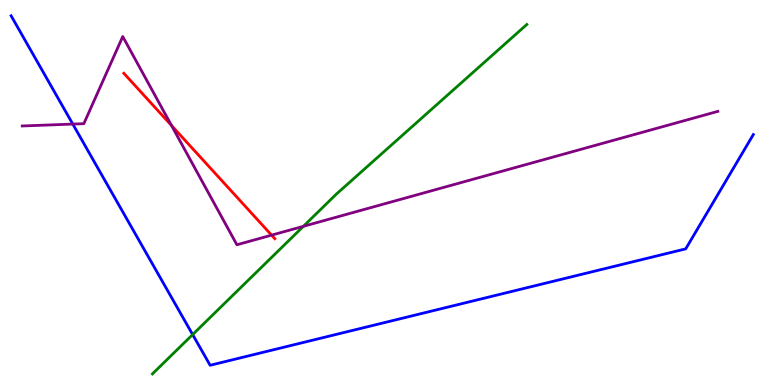[{'lines': ['blue', 'red'], 'intersections': []}, {'lines': ['green', 'red'], 'intersections': []}, {'lines': ['purple', 'red'], 'intersections': [{'x': 2.21, 'y': 6.74}, {'x': 3.5, 'y': 3.89}]}, {'lines': ['blue', 'green'], 'intersections': [{'x': 2.49, 'y': 1.31}]}, {'lines': ['blue', 'purple'], 'intersections': [{'x': 0.939, 'y': 6.78}]}, {'lines': ['green', 'purple'], 'intersections': [{'x': 3.91, 'y': 4.12}]}]